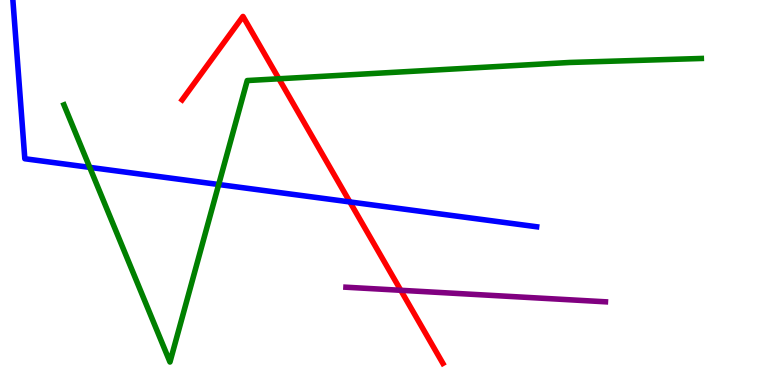[{'lines': ['blue', 'red'], 'intersections': [{'x': 4.51, 'y': 4.75}]}, {'lines': ['green', 'red'], 'intersections': [{'x': 3.6, 'y': 7.95}]}, {'lines': ['purple', 'red'], 'intersections': [{'x': 5.17, 'y': 2.46}]}, {'lines': ['blue', 'green'], 'intersections': [{'x': 1.16, 'y': 5.65}, {'x': 2.82, 'y': 5.21}]}, {'lines': ['blue', 'purple'], 'intersections': []}, {'lines': ['green', 'purple'], 'intersections': []}]